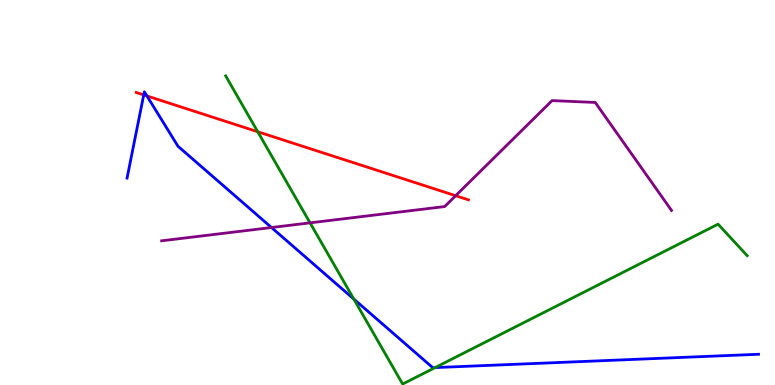[{'lines': ['blue', 'red'], 'intersections': [{'x': 1.85, 'y': 7.53}, {'x': 1.9, 'y': 7.51}]}, {'lines': ['green', 'red'], 'intersections': [{'x': 3.33, 'y': 6.58}]}, {'lines': ['purple', 'red'], 'intersections': [{'x': 5.88, 'y': 4.92}]}, {'lines': ['blue', 'green'], 'intersections': [{'x': 4.57, 'y': 2.23}, {'x': 5.61, 'y': 0.452}]}, {'lines': ['blue', 'purple'], 'intersections': [{'x': 3.5, 'y': 4.09}]}, {'lines': ['green', 'purple'], 'intersections': [{'x': 4.0, 'y': 4.21}]}]